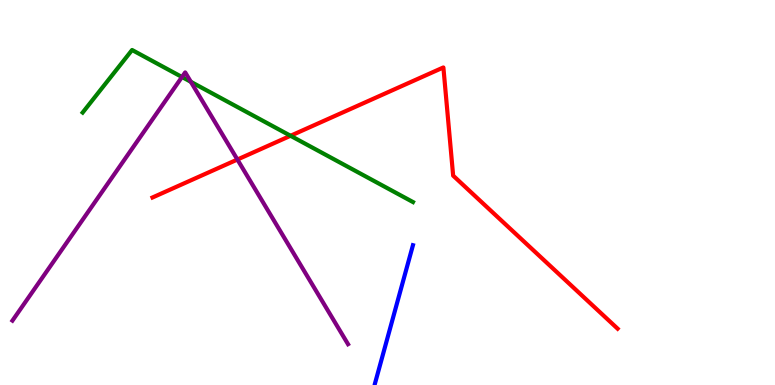[{'lines': ['blue', 'red'], 'intersections': []}, {'lines': ['green', 'red'], 'intersections': [{'x': 3.75, 'y': 6.47}]}, {'lines': ['purple', 'red'], 'intersections': [{'x': 3.06, 'y': 5.86}]}, {'lines': ['blue', 'green'], 'intersections': []}, {'lines': ['blue', 'purple'], 'intersections': []}, {'lines': ['green', 'purple'], 'intersections': [{'x': 2.35, 'y': 8.0}, {'x': 2.46, 'y': 7.88}]}]